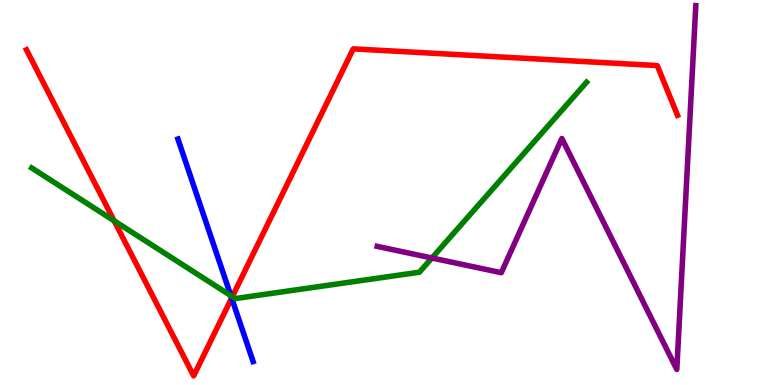[{'lines': ['blue', 'red'], 'intersections': [{'x': 2.99, 'y': 2.26}]}, {'lines': ['green', 'red'], 'intersections': [{'x': 1.47, 'y': 4.26}, {'x': 3.0, 'y': 2.3}]}, {'lines': ['purple', 'red'], 'intersections': []}, {'lines': ['blue', 'green'], 'intersections': [{'x': 2.98, 'y': 2.32}]}, {'lines': ['blue', 'purple'], 'intersections': []}, {'lines': ['green', 'purple'], 'intersections': [{'x': 5.57, 'y': 3.3}]}]